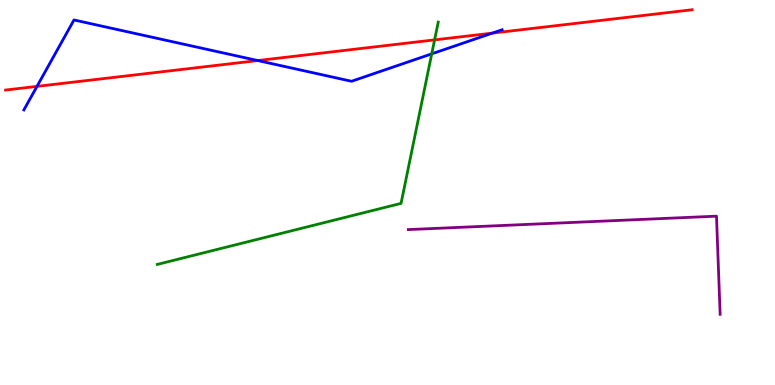[{'lines': ['blue', 'red'], 'intersections': [{'x': 0.477, 'y': 7.76}, {'x': 3.33, 'y': 8.43}, {'x': 6.35, 'y': 9.14}]}, {'lines': ['green', 'red'], 'intersections': [{'x': 5.61, 'y': 8.96}]}, {'lines': ['purple', 'red'], 'intersections': []}, {'lines': ['blue', 'green'], 'intersections': [{'x': 5.57, 'y': 8.6}]}, {'lines': ['blue', 'purple'], 'intersections': []}, {'lines': ['green', 'purple'], 'intersections': []}]